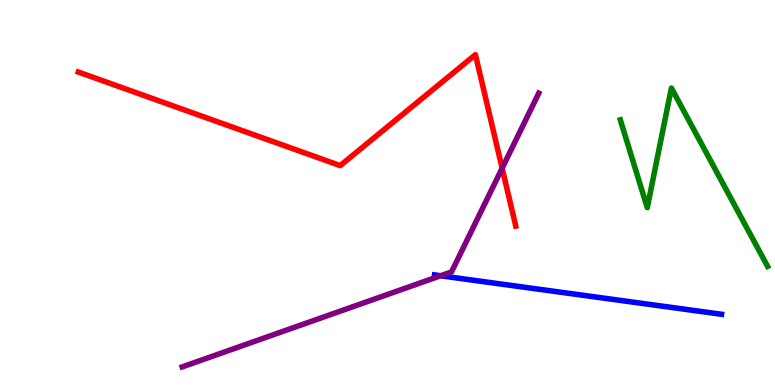[{'lines': ['blue', 'red'], 'intersections': []}, {'lines': ['green', 'red'], 'intersections': []}, {'lines': ['purple', 'red'], 'intersections': [{'x': 6.48, 'y': 5.63}]}, {'lines': ['blue', 'green'], 'intersections': []}, {'lines': ['blue', 'purple'], 'intersections': [{'x': 5.69, 'y': 2.84}]}, {'lines': ['green', 'purple'], 'intersections': []}]